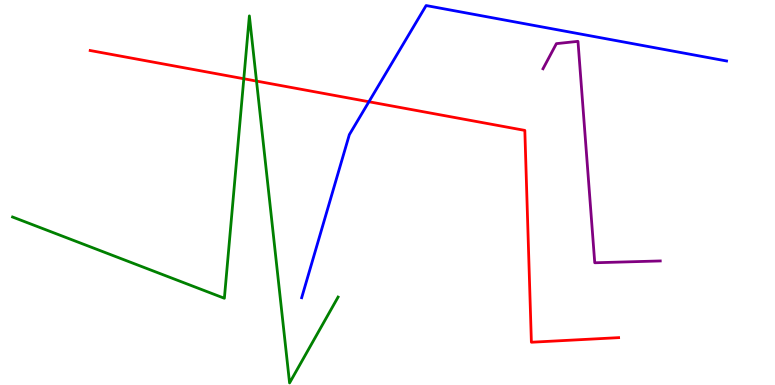[{'lines': ['blue', 'red'], 'intersections': [{'x': 4.76, 'y': 7.36}]}, {'lines': ['green', 'red'], 'intersections': [{'x': 3.15, 'y': 7.95}, {'x': 3.31, 'y': 7.89}]}, {'lines': ['purple', 'red'], 'intersections': []}, {'lines': ['blue', 'green'], 'intersections': []}, {'lines': ['blue', 'purple'], 'intersections': []}, {'lines': ['green', 'purple'], 'intersections': []}]